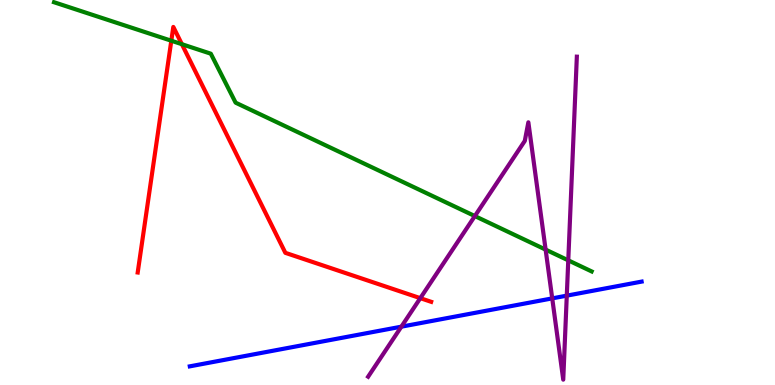[{'lines': ['blue', 'red'], 'intersections': []}, {'lines': ['green', 'red'], 'intersections': [{'x': 2.21, 'y': 8.94}, {'x': 2.35, 'y': 8.85}]}, {'lines': ['purple', 'red'], 'intersections': [{'x': 5.42, 'y': 2.26}]}, {'lines': ['blue', 'green'], 'intersections': []}, {'lines': ['blue', 'purple'], 'intersections': [{'x': 5.18, 'y': 1.52}, {'x': 7.13, 'y': 2.25}, {'x': 7.31, 'y': 2.32}]}, {'lines': ['green', 'purple'], 'intersections': [{'x': 6.13, 'y': 4.39}, {'x': 7.04, 'y': 3.52}, {'x': 7.33, 'y': 3.24}]}]